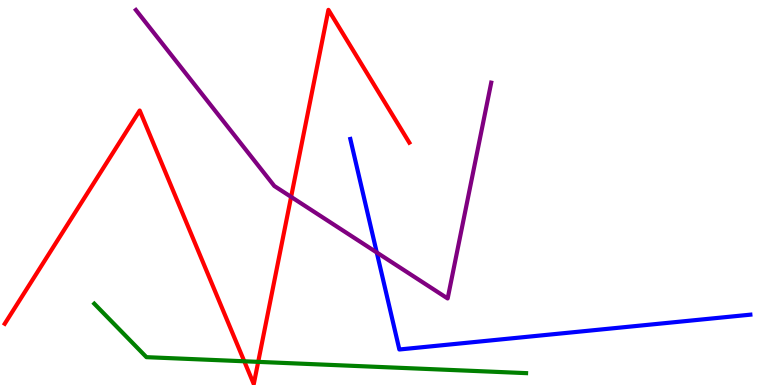[{'lines': ['blue', 'red'], 'intersections': []}, {'lines': ['green', 'red'], 'intersections': [{'x': 3.15, 'y': 0.616}, {'x': 3.33, 'y': 0.601}]}, {'lines': ['purple', 'red'], 'intersections': [{'x': 3.76, 'y': 4.89}]}, {'lines': ['blue', 'green'], 'intersections': []}, {'lines': ['blue', 'purple'], 'intersections': [{'x': 4.86, 'y': 3.44}]}, {'lines': ['green', 'purple'], 'intersections': []}]